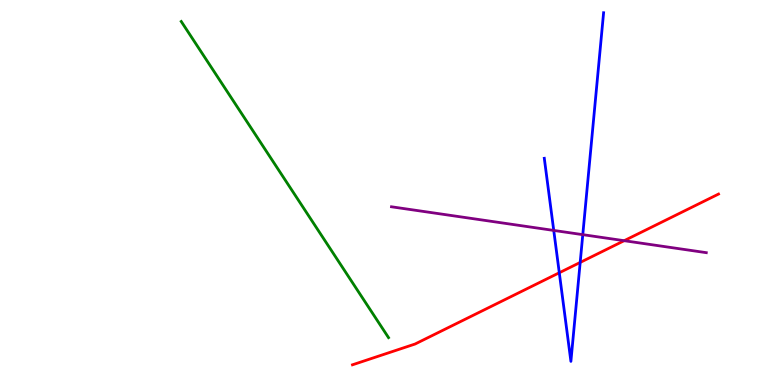[{'lines': ['blue', 'red'], 'intersections': [{'x': 7.22, 'y': 2.92}, {'x': 7.49, 'y': 3.18}]}, {'lines': ['green', 'red'], 'intersections': []}, {'lines': ['purple', 'red'], 'intersections': [{'x': 8.05, 'y': 3.75}]}, {'lines': ['blue', 'green'], 'intersections': []}, {'lines': ['blue', 'purple'], 'intersections': [{'x': 7.15, 'y': 4.01}, {'x': 7.52, 'y': 3.9}]}, {'lines': ['green', 'purple'], 'intersections': []}]